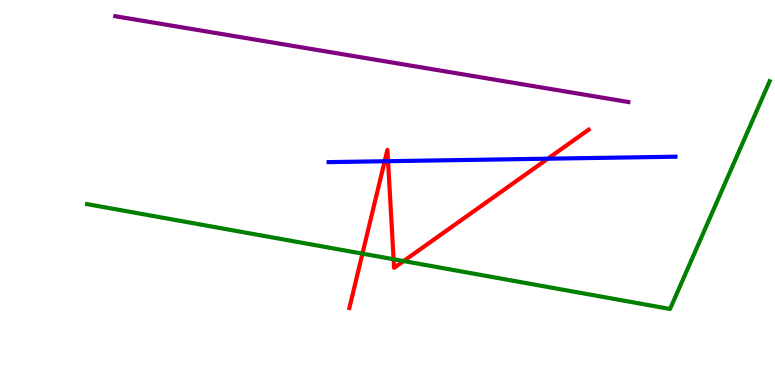[{'lines': ['blue', 'red'], 'intersections': [{'x': 4.96, 'y': 5.81}, {'x': 5.01, 'y': 5.81}, {'x': 7.07, 'y': 5.88}]}, {'lines': ['green', 'red'], 'intersections': [{'x': 4.68, 'y': 3.41}, {'x': 5.08, 'y': 3.27}, {'x': 5.21, 'y': 3.22}]}, {'lines': ['purple', 'red'], 'intersections': []}, {'lines': ['blue', 'green'], 'intersections': []}, {'lines': ['blue', 'purple'], 'intersections': []}, {'lines': ['green', 'purple'], 'intersections': []}]